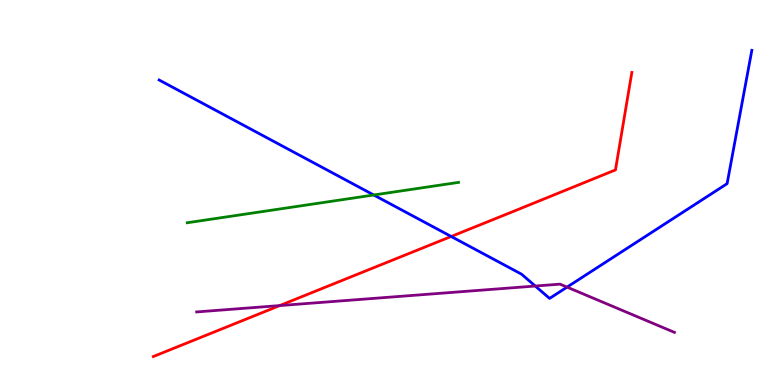[{'lines': ['blue', 'red'], 'intersections': [{'x': 5.82, 'y': 3.86}]}, {'lines': ['green', 'red'], 'intersections': []}, {'lines': ['purple', 'red'], 'intersections': [{'x': 3.61, 'y': 2.06}]}, {'lines': ['blue', 'green'], 'intersections': [{'x': 4.82, 'y': 4.94}]}, {'lines': ['blue', 'purple'], 'intersections': [{'x': 6.91, 'y': 2.57}, {'x': 7.32, 'y': 2.54}]}, {'lines': ['green', 'purple'], 'intersections': []}]